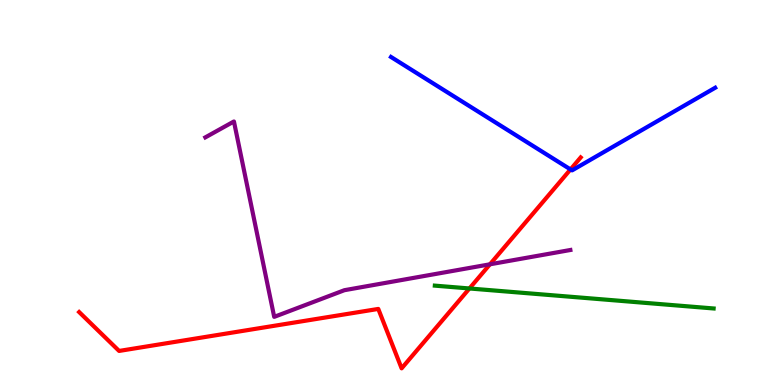[{'lines': ['blue', 'red'], 'intersections': [{'x': 7.36, 'y': 5.6}]}, {'lines': ['green', 'red'], 'intersections': [{'x': 6.06, 'y': 2.51}]}, {'lines': ['purple', 'red'], 'intersections': [{'x': 6.32, 'y': 3.14}]}, {'lines': ['blue', 'green'], 'intersections': []}, {'lines': ['blue', 'purple'], 'intersections': []}, {'lines': ['green', 'purple'], 'intersections': []}]